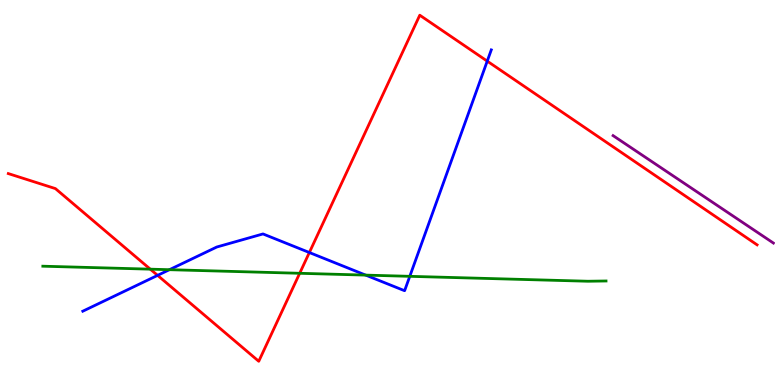[{'lines': ['blue', 'red'], 'intersections': [{'x': 2.03, 'y': 2.85}, {'x': 3.99, 'y': 3.44}, {'x': 6.29, 'y': 8.41}]}, {'lines': ['green', 'red'], 'intersections': [{'x': 1.94, 'y': 3.01}, {'x': 3.87, 'y': 2.9}]}, {'lines': ['purple', 'red'], 'intersections': []}, {'lines': ['blue', 'green'], 'intersections': [{'x': 2.19, 'y': 2.99}, {'x': 4.72, 'y': 2.85}, {'x': 5.29, 'y': 2.82}]}, {'lines': ['blue', 'purple'], 'intersections': []}, {'lines': ['green', 'purple'], 'intersections': []}]